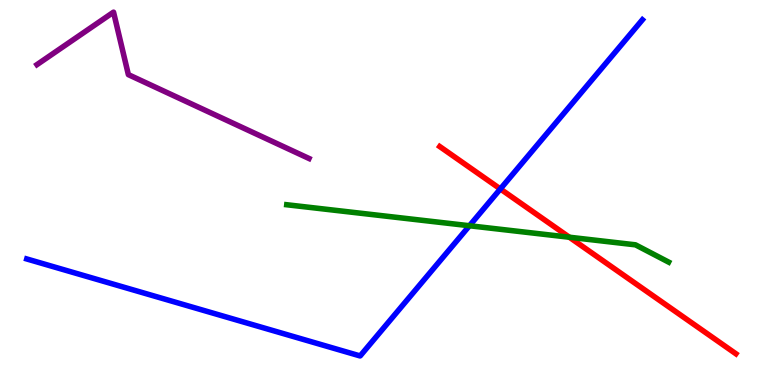[{'lines': ['blue', 'red'], 'intersections': [{'x': 6.46, 'y': 5.09}]}, {'lines': ['green', 'red'], 'intersections': [{'x': 7.35, 'y': 3.84}]}, {'lines': ['purple', 'red'], 'intersections': []}, {'lines': ['blue', 'green'], 'intersections': [{'x': 6.06, 'y': 4.14}]}, {'lines': ['blue', 'purple'], 'intersections': []}, {'lines': ['green', 'purple'], 'intersections': []}]